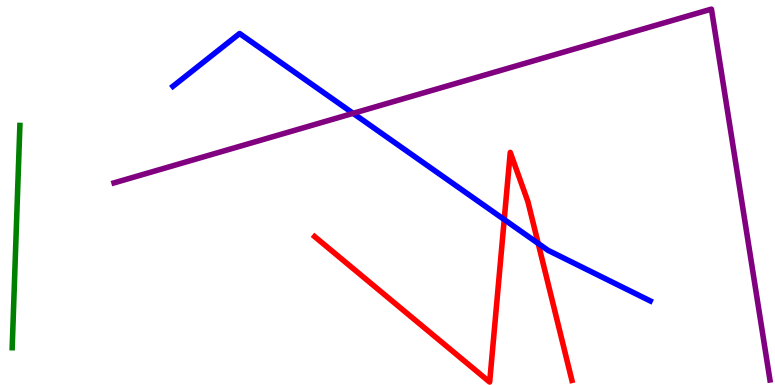[{'lines': ['blue', 'red'], 'intersections': [{'x': 6.51, 'y': 4.3}, {'x': 6.94, 'y': 3.68}]}, {'lines': ['green', 'red'], 'intersections': []}, {'lines': ['purple', 'red'], 'intersections': []}, {'lines': ['blue', 'green'], 'intersections': []}, {'lines': ['blue', 'purple'], 'intersections': [{'x': 4.56, 'y': 7.06}]}, {'lines': ['green', 'purple'], 'intersections': []}]